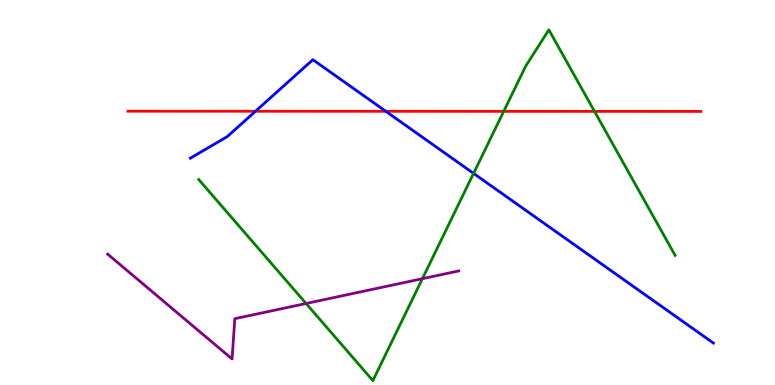[{'lines': ['blue', 'red'], 'intersections': [{'x': 3.3, 'y': 7.11}, {'x': 4.98, 'y': 7.11}]}, {'lines': ['green', 'red'], 'intersections': [{'x': 6.5, 'y': 7.11}, {'x': 7.67, 'y': 7.11}]}, {'lines': ['purple', 'red'], 'intersections': []}, {'lines': ['blue', 'green'], 'intersections': [{'x': 6.11, 'y': 5.5}]}, {'lines': ['blue', 'purple'], 'intersections': []}, {'lines': ['green', 'purple'], 'intersections': [{'x': 3.95, 'y': 2.12}, {'x': 5.45, 'y': 2.76}]}]